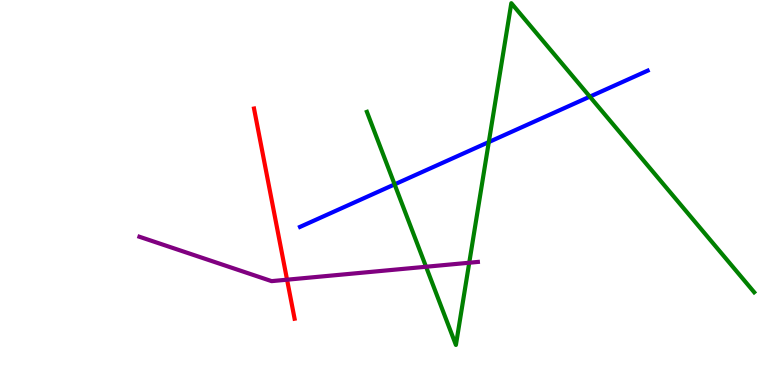[{'lines': ['blue', 'red'], 'intersections': []}, {'lines': ['green', 'red'], 'intersections': []}, {'lines': ['purple', 'red'], 'intersections': [{'x': 3.7, 'y': 2.74}]}, {'lines': ['blue', 'green'], 'intersections': [{'x': 5.09, 'y': 5.21}, {'x': 6.31, 'y': 6.31}, {'x': 7.61, 'y': 7.49}]}, {'lines': ['blue', 'purple'], 'intersections': []}, {'lines': ['green', 'purple'], 'intersections': [{'x': 5.5, 'y': 3.07}, {'x': 6.05, 'y': 3.18}]}]